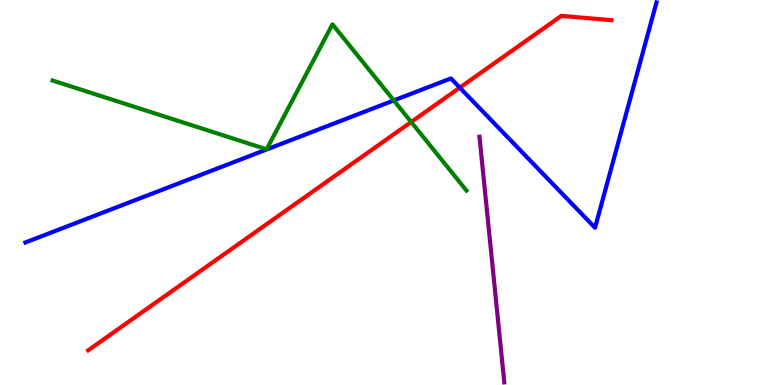[{'lines': ['blue', 'red'], 'intersections': [{'x': 5.93, 'y': 7.72}]}, {'lines': ['green', 'red'], 'intersections': [{'x': 5.31, 'y': 6.83}]}, {'lines': ['purple', 'red'], 'intersections': []}, {'lines': ['blue', 'green'], 'intersections': [{'x': 5.08, 'y': 7.39}]}, {'lines': ['blue', 'purple'], 'intersections': []}, {'lines': ['green', 'purple'], 'intersections': []}]